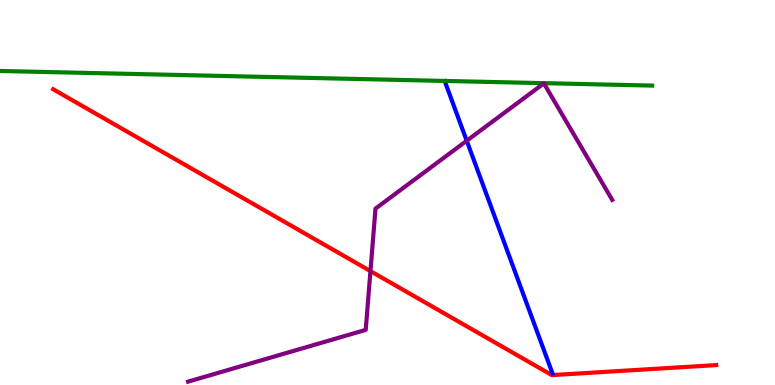[{'lines': ['blue', 'red'], 'intersections': []}, {'lines': ['green', 'red'], 'intersections': []}, {'lines': ['purple', 'red'], 'intersections': [{'x': 4.78, 'y': 2.96}]}, {'lines': ['blue', 'green'], 'intersections': []}, {'lines': ['blue', 'purple'], 'intersections': [{'x': 6.02, 'y': 6.34}]}, {'lines': ['green', 'purple'], 'intersections': []}]